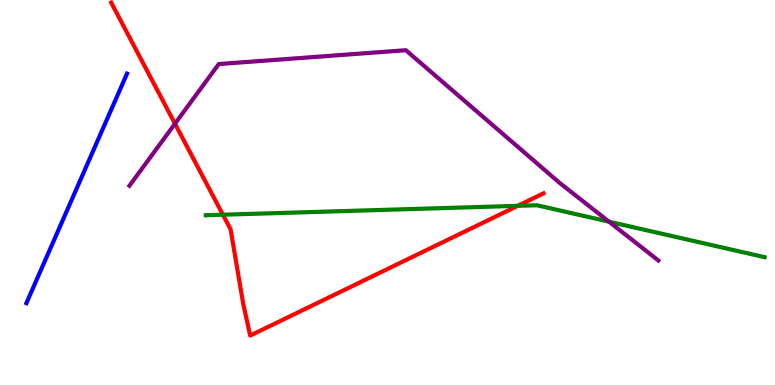[{'lines': ['blue', 'red'], 'intersections': []}, {'lines': ['green', 'red'], 'intersections': [{'x': 2.88, 'y': 4.42}, {'x': 6.68, 'y': 4.65}]}, {'lines': ['purple', 'red'], 'intersections': [{'x': 2.26, 'y': 6.79}]}, {'lines': ['blue', 'green'], 'intersections': []}, {'lines': ['blue', 'purple'], 'intersections': []}, {'lines': ['green', 'purple'], 'intersections': [{'x': 7.86, 'y': 4.24}]}]